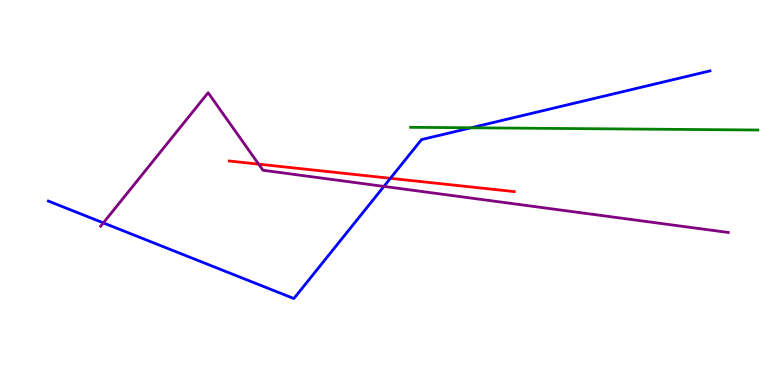[{'lines': ['blue', 'red'], 'intersections': [{'x': 5.04, 'y': 5.37}]}, {'lines': ['green', 'red'], 'intersections': []}, {'lines': ['purple', 'red'], 'intersections': [{'x': 3.34, 'y': 5.74}]}, {'lines': ['blue', 'green'], 'intersections': [{'x': 6.08, 'y': 6.68}]}, {'lines': ['blue', 'purple'], 'intersections': [{'x': 1.33, 'y': 4.21}, {'x': 4.95, 'y': 5.16}]}, {'lines': ['green', 'purple'], 'intersections': []}]